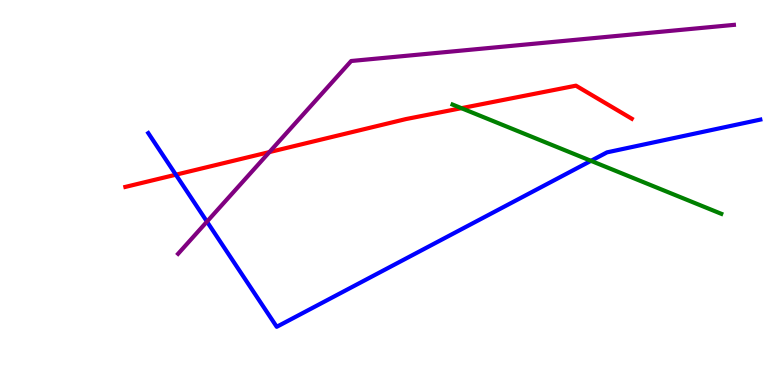[{'lines': ['blue', 'red'], 'intersections': [{'x': 2.27, 'y': 5.46}]}, {'lines': ['green', 'red'], 'intersections': [{'x': 5.95, 'y': 7.19}]}, {'lines': ['purple', 'red'], 'intersections': [{'x': 3.48, 'y': 6.05}]}, {'lines': ['blue', 'green'], 'intersections': [{'x': 7.63, 'y': 5.82}]}, {'lines': ['blue', 'purple'], 'intersections': [{'x': 2.67, 'y': 4.24}]}, {'lines': ['green', 'purple'], 'intersections': []}]